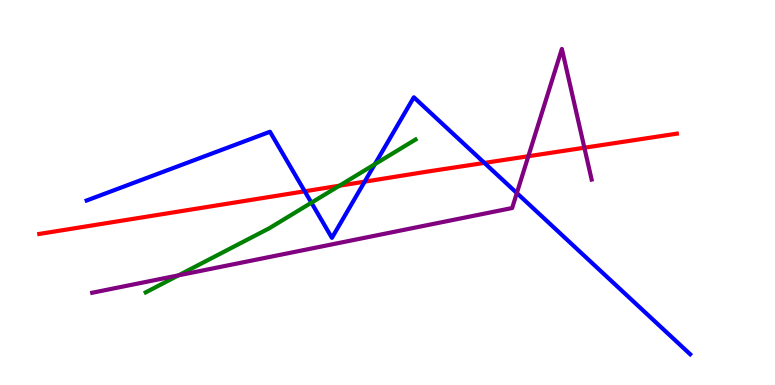[{'lines': ['blue', 'red'], 'intersections': [{'x': 3.93, 'y': 5.03}, {'x': 4.71, 'y': 5.28}, {'x': 6.25, 'y': 5.77}]}, {'lines': ['green', 'red'], 'intersections': [{'x': 4.38, 'y': 5.18}]}, {'lines': ['purple', 'red'], 'intersections': [{'x': 6.82, 'y': 5.94}, {'x': 7.54, 'y': 6.16}]}, {'lines': ['blue', 'green'], 'intersections': [{'x': 4.02, 'y': 4.73}, {'x': 4.84, 'y': 5.73}]}, {'lines': ['blue', 'purple'], 'intersections': [{'x': 6.67, 'y': 4.99}]}, {'lines': ['green', 'purple'], 'intersections': [{'x': 2.3, 'y': 2.85}]}]